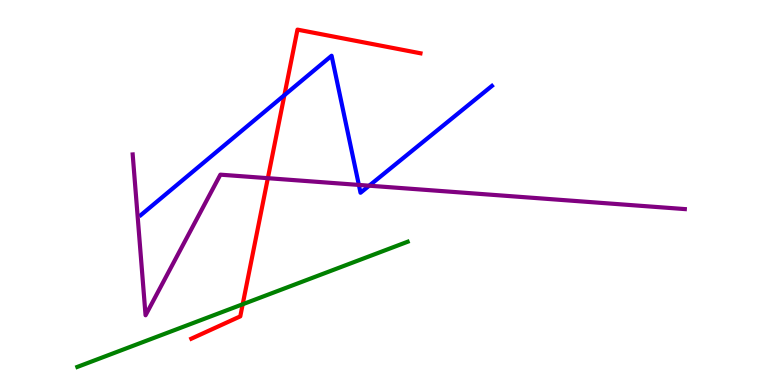[{'lines': ['blue', 'red'], 'intersections': [{'x': 3.67, 'y': 7.53}]}, {'lines': ['green', 'red'], 'intersections': [{'x': 3.13, 'y': 2.1}]}, {'lines': ['purple', 'red'], 'intersections': [{'x': 3.46, 'y': 5.37}]}, {'lines': ['blue', 'green'], 'intersections': []}, {'lines': ['blue', 'purple'], 'intersections': [{'x': 4.63, 'y': 5.2}, {'x': 4.76, 'y': 5.18}]}, {'lines': ['green', 'purple'], 'intersections': []}]